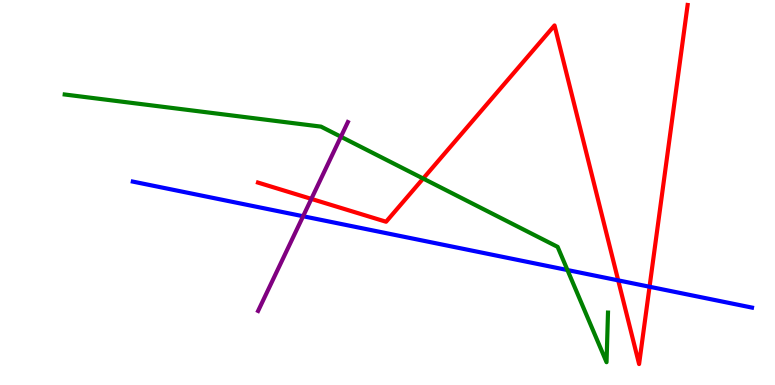[{'lines': ['blue', 'red'], 'intersections': [{'x': 7.98, 'y': 2.72}, {'x': 8.38, 'y': 2.55}]}, {'lines': ['green', 'red'], 'intersections': [{'x': 5.46, 'y': 5.36}]}, {'lines': ['purple', 'red'], 'intersections': [{'x': 4.02, 'y': 4.83}]}, {'lines': ['blue', 'green'], 'intersections': [{'x': 7.32, 'y': 2.99}]}, {'lines': ['blue', 'purple'], 'intersections': [{'x': 3.91, 'y': 4.38}]}, {'lines': ['green', 'purple'], 'intersections': [{'x': 4.4, 'y': 6.45}]}]